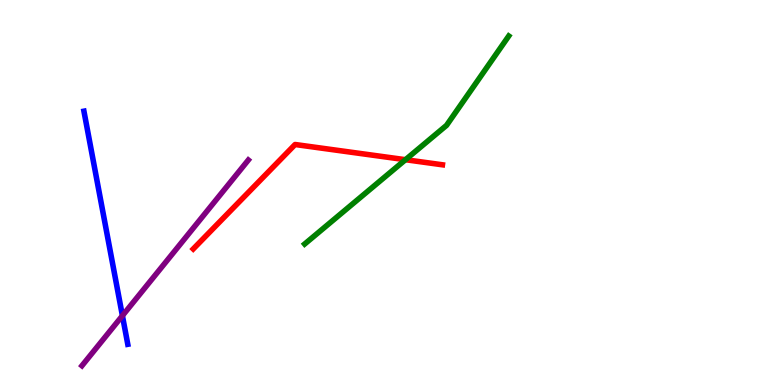[{'lines': ['blue', 'red'], 'intersections': []}, {'lines': ['green', 'red'], 'intersections': [{'x': 5.23, 'y': 5.85}]}, {'lines': ['purple', 'red'], 'intersections': []}, {'lines': ['blue', 'green'], 'intersections': []}, {'lines': ['blue', 'purple'], 'intersections': [{'x': 1.58, 'y': 1.8}]}, {'lines': ['green', 'purple'], 'intersections': []}]